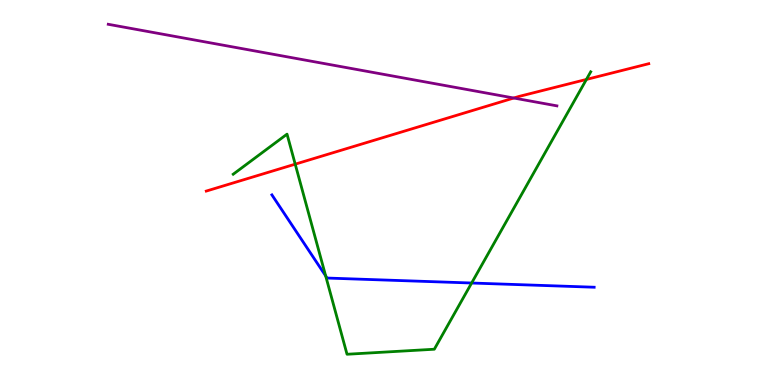[{'lines': ['blue', 'red'], 'intersections': []}, {'lines': ['green', 'red'], 'intersections': [{'x': 3.81, 'y': 5.74}, {'x': 7.57, 'y': 7.94}]}, {'lines': ['purple', 'red'], 'intersections': [{'x': 6.63, 'y': 7.45}]}, {'lines': ['blue', 'green'], 'intersections': [{'x': 4.2, 'y': 2.83}, {'x': 6.09, 'y': 2.65}]}, {'lines': ['blue', 'purple'], 'intersections': []}, {'lines': ['green', 'purple'], 'intersections': []}]